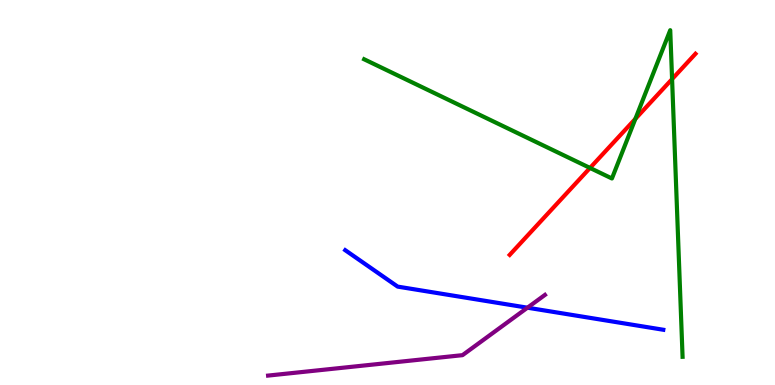[{'lines': ['blue', 'red'], 'intersections': []}, {'lines': ['green', 'red'], 'intersections': [{'x': 7.61, 'y': 5.64}, {'x': 8.2, 'y': 6.91}, {'x': 8.67, 'y': 7.95}]}, {'lines': ['purple', 'red'], 'intersections': []}, {'lines': ['blue', 'green'], 'intersections': []}, {'lines': ['blue', 'purple'], 'intersections': [{'x': 6.81, 'y': 2.01}]}, {'lines': ['green', 'purple'], 'intersections': []}]